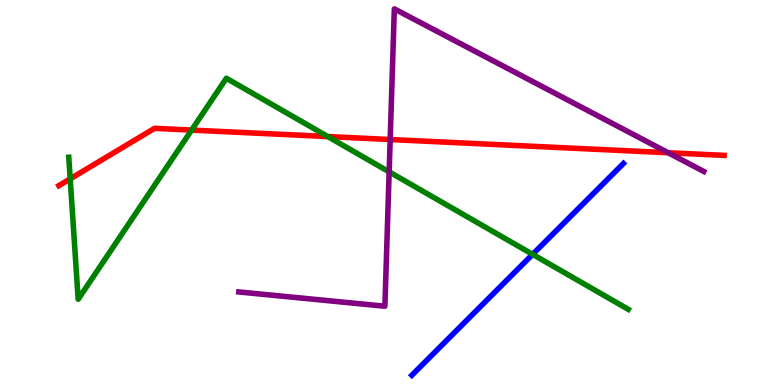[{'lines': ['blue', 'red'], 'intersections': []}, {'lines': ['green', 'red'], 'intersections': [{'x': 0.906, 'y': 5.35}, {'x': 2.47, 'y': 6.62}, {'x': 4.23, 'y': 6.45}]}, {'lines': ['purple', 'red'], 'intersections': [{'x': 5.03, 'y': 6.38}, {'x': 8.62, 'y': 6.03}]}, {'lines': ['blue', 'green'], 'intersections': [{'x': 6.87, 'y': 3.39}]}, {'lines': ['blue', 'purple'], 'intersections': []}, {'lines': ['green', 'purple'], 'intersections': [{'x': 5.02, 'y': 5.54}]}]